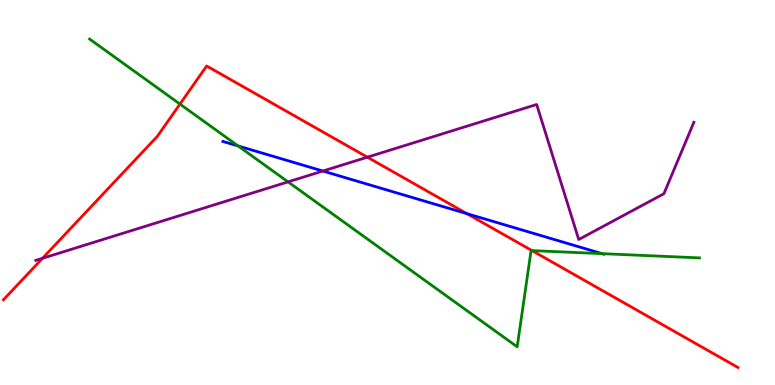[{'lines': ['blue', 'red'], 'intersections': [{'x': 6.02, 'y': 4.45}]}, {'lines': ['green', 'red'], 'intersections': [{'x': 2.32, 'y': 7.3}, {'x': 6.86, 'y': 3.49}]}, {'lines': ['purple', 'red'], 'intersections': [{'x': 0.548, 'y': 3.29}, {'x': 4.74, 'y': 5.92}]}, {'lines': ['blue', 'green'], 'intersections': [{'x': 3.07, 'y': 6.21}, {'x': 7.77, 'y': 3.41}]}, {'lines': ['blue', 'purple'], 'intersections': [{'x': 4.17, 'y': 5.56}]}, {'lines': ['green', 'purple'], 'intersections': [{'x': 3.72, 'y': 5.28}]}]